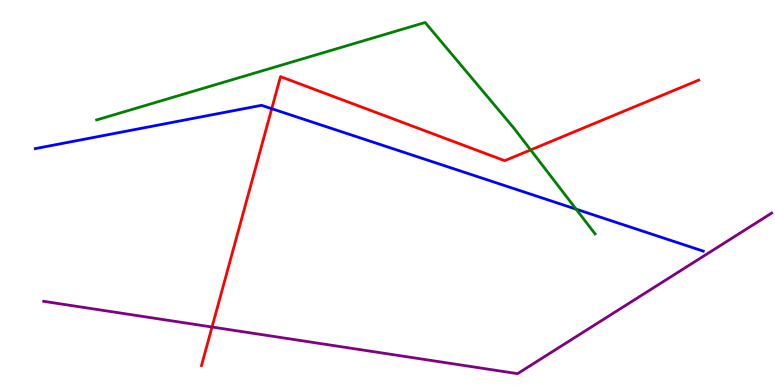[{'lines': ['blue', 'red'], 'intersections': [{'x': 3.51, 'y': 7.18}]}, {'lines': ['green', 'red'], 'intersections': [{'x': 6.85, 'y': 6.11}]}, {'lines': ['purple', 'red'], 'intersections': [{'x': 2.74, 'y': 1.51}]}, {'lines': ['blue', 'green'], 'intersections': [{'x': 7.43, 'y': 4.57}]}, {'lines': ['blue', 'purple'], 'intersections': []}, {'lines': ['green', 'purple'], 'intersections': []}]